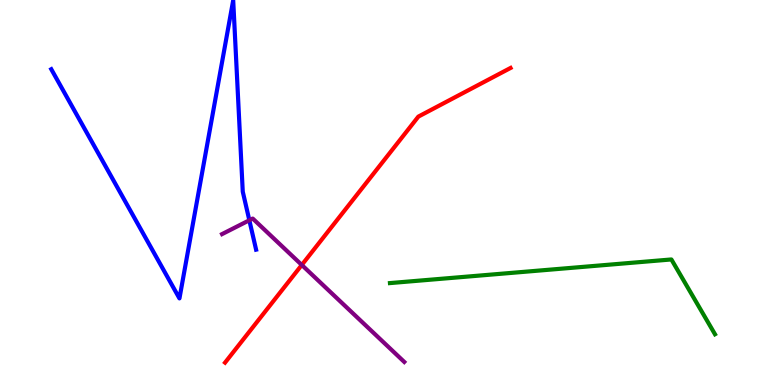[{'lines': ['blue', 'red'], 'intersections': []}, {'lines': ['green', 'red'], 'intersections': []}, {'lines': ['purple', 'red'], 'intersections': [{'x': 3.89, 'y': 3.12}]}, {'lines': ['blue', 'green'], 'intersections': []}, {'lines': ['blue', 'purple'], 'intersections': [{'x': 3.22, 'y': 4.28}]}, {'lines': ['green', 'purple'], 'intersections': []}]